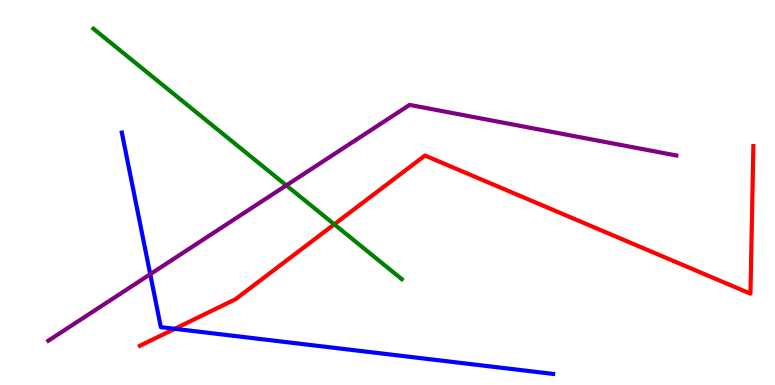[{'lines': ['blue', 'red'], 'intersections': [{'x': 2.25, 'y': 1.46}]}, {'lines': ['green', 'red'], 'intersections': [{'x': 4.31, 'y': 4.17}]}, {'lines': ['purple', 'red'], 'intersections': []}, {'lines': ['blue', 'green'], 'intersections': []}, {'lines': ['blue', 'purple'], 'intersections': [{'x': 1.94, 'y': 2.88}]}, {'lines': ['green', 'purple'], 'intersections': [{'x': 3.69, 'y': 5.19}]}]